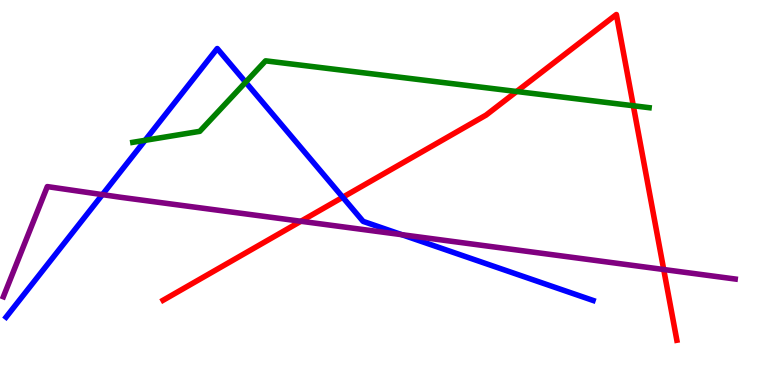[{'lines': ['blue', 'red'], 'intersections': [{'x': 4.42, 'y': 4.88}]}, {'lines': ['green', 'red'], 'intersections': [{'x': 6.67, 'y': 7.62}, {'x': 8.17, 'y': 7.25}]}, {'lines': ['purple', 'red'], 'intersections': [{'x': 3.88, 'y': 4.25}, {'x': 8.56, 'y': 3.0}]}, {'lines': ['blue', 'green'], 'intersections': [{'x': 1.87, 'y': 6.36}, {'x': 3.17, 'y': 7.87}]}, {'lines': ['blue', 'purple'], 'intersections': [{'x': 1.32, 'y': 4.94}, {'x': 5.18, 'y': 3.9}]}, {'lines': ['green', 'purple'], 'intersections': []}]